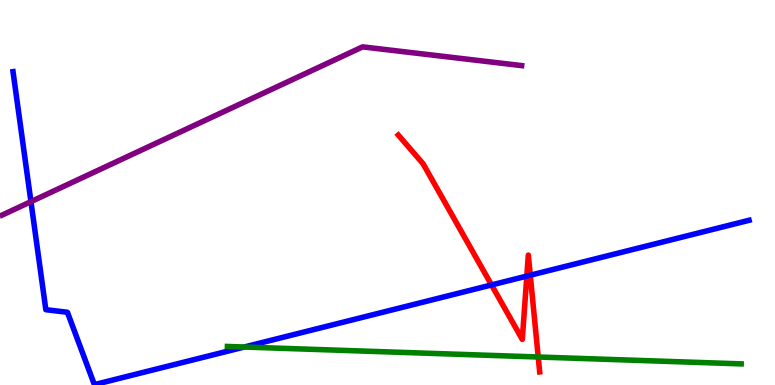[{'lines': ['blue', 'red'], 'intersections': [{'x': 6.34, 'y': 2.6}, {'x': 6.8, 'y': 2.83}, {'x': 6.84, 'y': 2.85}]}, {'lines': ['green', 'red'], 'intersections': [{'x': 6.94, 'y': 0.727}]}, {'lines': ['purple', 'red'], 'intersections': []}, {'lines': ['blue', 'green'], 'intersections': [{'x': 3.15, 'y': 0.986}]}, {'lines': ['blue', 'purple'], 'intersections': [{'x': 0.399, 'y': 4.76}]}, {'lines': ['green', 'purple'], 'intersections': []}]